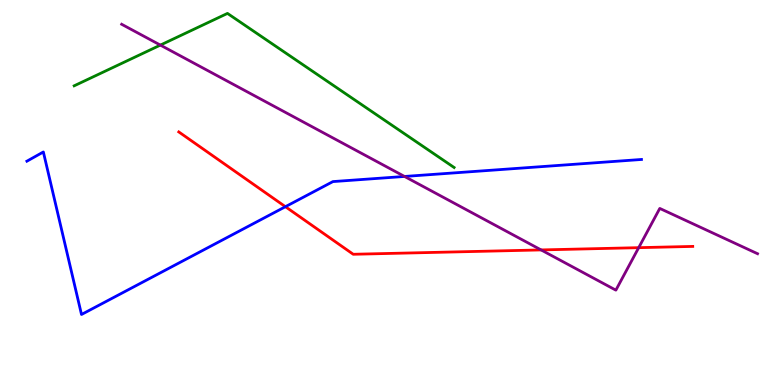[{'lines': ['blue', 'red'], 'intersections': [{'x': 3.68, 'y': 4.63}]}, {'lines': ['green', 'red'], 'intersections': []}, {'lines': ['purple', 'red'], 'intersections': [{'x': 6.98, 'y': 3.51}, {'x': 8.24, 'y': 3.57}]}, {'lines': ['blue', 'green'], 'intersections': []}, {'lines': ['blue', 'purple'], 'intersections': [{'x': 5.22, 'y': 5.42}]}, {'lines': ['green', 'purple'], 'intersections': [{'x': 2.07, 'y': 8.83}]}]